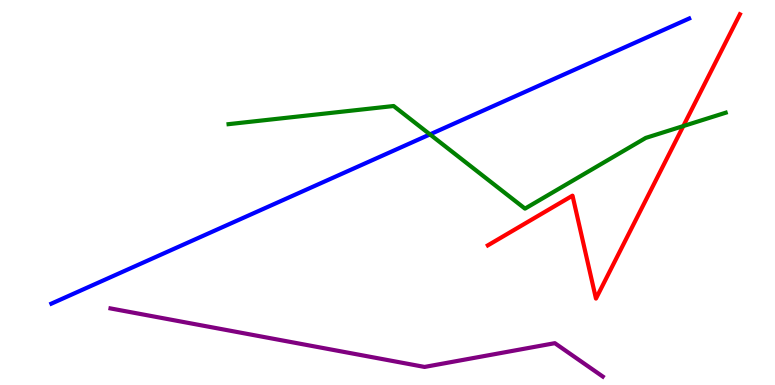[{'lines': ['blue', 'red'], 'intersections': []}, {'lines': ['green', 'red'], 'intersections': [{'x': 8.82, 'y': 6.73}]}, {'lines': ['purple', 'red'], 'intersections': []}, {'lines': ['blue', 'green'], 'intersections': [{'x': 5.55, 'y': 6.51}]}, {'lines': ['blue', 'purple'], 'intersections': []}, {'lines': ['green', 'purple'], 'intersections': []}]